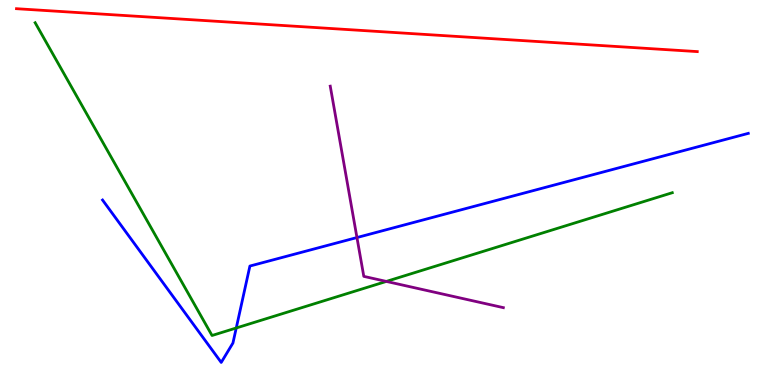[{'lines': ['blue', 'red'], 'intersections': []}, {'lines': ['green', 'red'], 'intersections': []}, {'lines': ['purple', 'red'], 'intersections': []}, {'lines': ['blue', 'green'], 'intersections': [{'x': 3.05, 'y': 1.48}]}, {'lines': ['blue', 'purple'], 'intersections': [{'x': 4.61, 'y': 3.83}]}, {'lines': ['green', 'purple'], 'intersections': [{'x': 4.99, 'y': 2.69}]}]